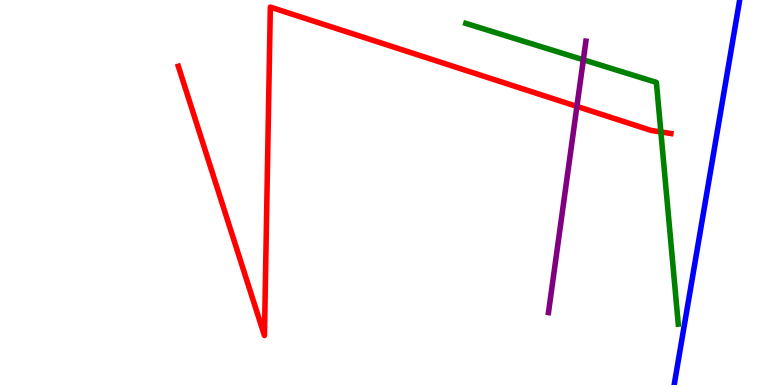[{'lines': ['blue', 'red'], 'intersections': []}, {'lines': ['green', 'red'], 'intersections': [{'x': 8.53, 'y': 6.57}]}, {'lines': ['purple', 'red'], 'intersections': [{'x': 7.44, 'y': 7.24}]}, {'lines': ['blue', 'green'], 'intersections': []}, {'lines': ['blue', 'purple'], 'intersections': []}, {'lines': ['green', 'purple'], 'intersections': [{'x': 7.53, 'y': 8.45}]}]